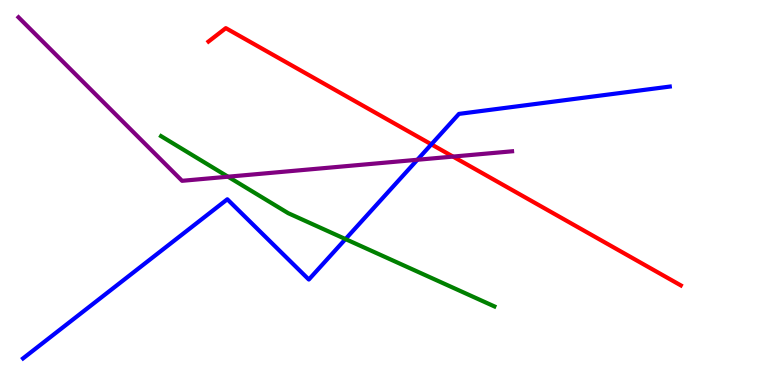[{'lines': ['blue', 'red'], 'intersections': [{'x': 5.57, 'y': 6.25}]}, {'lines': ['green', 'red'], 'intersections': []}, {'lines': ['purple', 'red'], 'intersections': [{'x': 5.85, 'y': 5.93}]}, {'lines': ['blue', 'green'], 'intersections': [{'x': 4.46, 'y': 3.79}]}, {'lines': ['blue', 'purple'], 'intersections': [{'x': 5.39, 'y': 5.85}]}, {'lines': ['green', 'purple'], 'intersections': [{'x': 2.94, 'y': 5.41}]}]